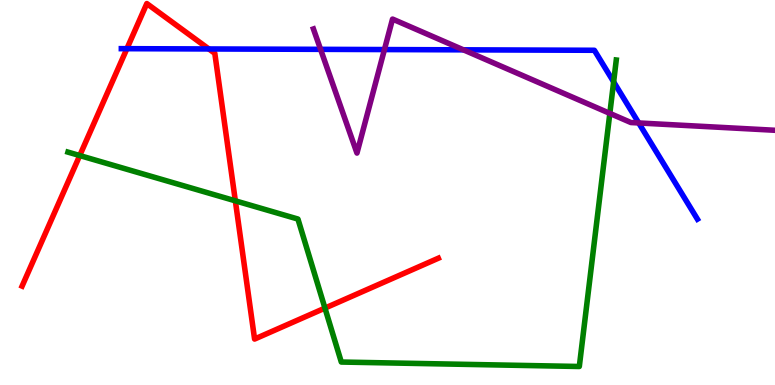[{'lines': ['blue', 'red'], 'intersections': [{'x': 1.64, 'y': 8.74}, {'x': 2.69, 'y': 8.73}]}, {'lines': ['green', 'red'], 'intersections': [{'x': 1.03, 'y': 5.96}, {'x': 3.04, 'y': 4.78}, {'x': 4.19, 'y': 2.0}]}, {'lines': ['purple', 'red'], 'intersections': []}, {'lines': ['blue', 'green'], 'intersections': [{'x': 7.92, 'y': 7.87}]}, {'lines': ['blue', 'purple'], 'intersections': [{'x': 4.14, 'y': 8.72}, {'x': 4.96, 'y': 8.71}, {'x': 5.98, 'y': 8.71}, {'x': 8.24, 'y': 6.81}]}, {'lines': ['green', 'purple'], 'intersections': [{'x': 7.87, 'y': 7.05}]}]